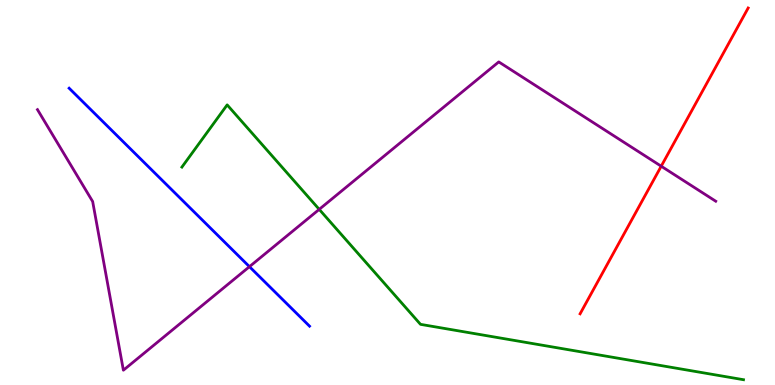[{'lines': ['blue', 'red'], 'intersections': []}, {'lines': ['green', 'red'], 'intersections': []}, {'lines': ['purple', 'red'], 'intersections': [{'x': 8.53, 'y': 5.68}]}, {'lines': ['blue', 'green'], 'intersections': []}, {'lines': ['blue', 'purple'], 'intersections': [{'x': 3.22, 'y': 3.07}]}, {'lines': ['green', 'purple'], 'intersections': [{'x': 4.12, 'y': 4.56}]}]